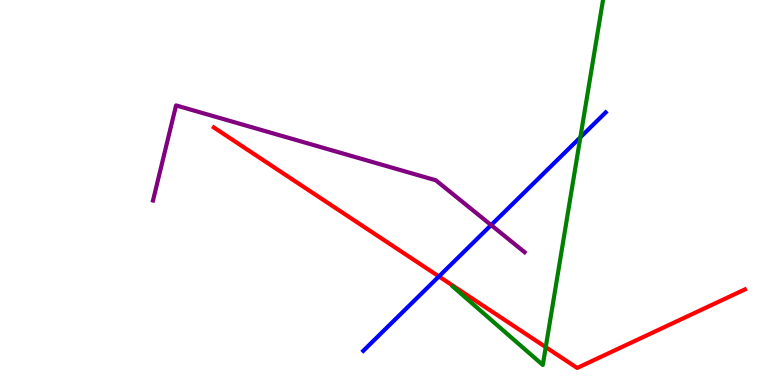[{'lines': ['blue', 'red'], 'intersections': [{'x': 5.66, 'y': 2.82}]}, {'lines': ['green', 'red'], 'intersections': [{'x': 7.04, 'y': 0.983}]}, {'lines': ['purple', 'red'], 'intersections': []}, {'lines': ['blue', 'green'], 'intersections': [{'x': 7.49, 'y': 6.43}]}, {'lines': ['blue', 'purple'], 'intersections': [{'x': 6.34, 'y': 4.15}]}, {'lines': ['green', 'purple'], 'intersections': []}]